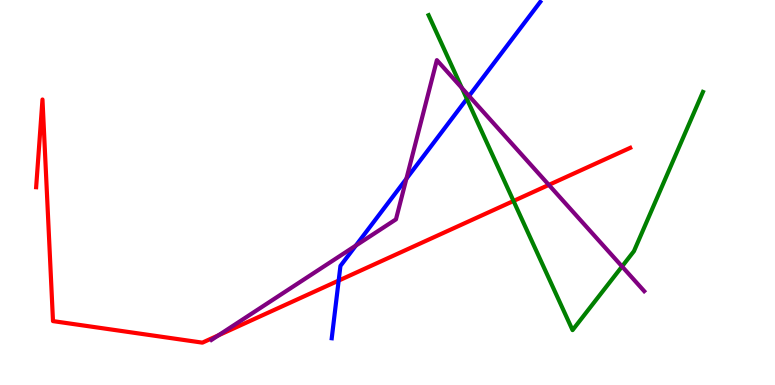[{'lines': ['blue', 'red'], 'intersections': [{'x': 4.37, 'y': 2.71}]}, {'lines': ['green', 'red'], 'intersections': [{'x': 6.63, 'y': 4.78}]}, {'lines': ['purple', 'red'], 'intersections': [{'x': 2.82, 'y': 1.29}, {'x': 7.08, 'y': 5.2}]}, {'lines': ['blue', 'green'], 'intersections': [{'x': 6.02, 'y': 7.43}]}, {'lines': ['blue', 'purple'], 'intersections': [{'x': 4.59, 'y': 3.62}, {'x': 5.24, 'y': 5.36}, {'x': 6.05, 'y': 7.51}]}, {'lines': ['green', 'purple'], 'intersections': [{'x': 5.96, 'y': 7.71}, {'x': 8.03, 'y': 3.08}]}]